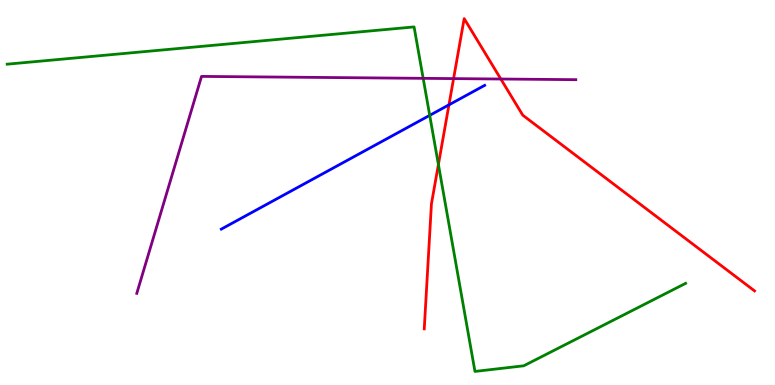[{'lines': ['blue', 'red'], 'intersections': [{'x': 5.79, 'y': 7.28}]}, {'lines': ['green', 'red'], 'intersections': [{'x': 5.66, 'y': 5.73}]}, {'lines': ['purple', 'red'], 'intersections': [{'x': 5.85, 'y': 7.96}, {'x': 6.46, 'y': 7.95}]}, {'lines': ['blue', 'green'], 'intersections': [{'x': 5.54, 'y': 7.0}]}, {'lines': ['blue', 'purple'], 'intersections': []}, {'lines': ['green', 'purple'], 'intersections': [{'x': 5.46, 'y': 7.97}]}]